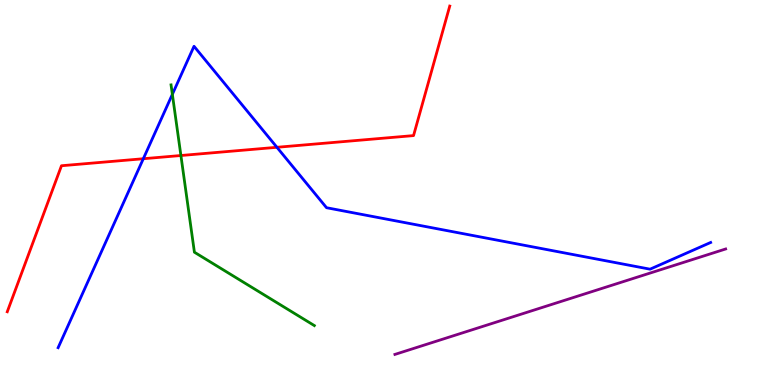[{'lines': ['blue', 'red'], 'intersections': [{'x': 1.85, 'y': 5.88}, {'x': 3.57, 'y': 6.17}]}, {'lines': ['green', 'red'], 'intersections': [{'x': 2.33, 'y': 5.96}]}, {'lines': ['purple', 'red'], 'intersections': []}, {'lines': ['blue', 'green'], 'intersections': [{'x': 2.22, 'y': 7.55}]}, {'lines': ['blue', 'purple'], 'intersections': []}, {'lines': ['green', 'purple'], 'intersections': []}]